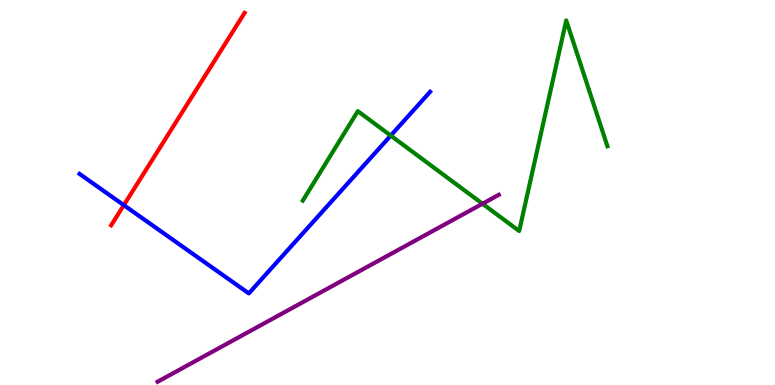[{'lines': ['blue', 'red'], 'intersections': [{'x': 1.6, 'y': 4.67}]}, {'lines': ['green', 'red'], 'intersections': []}, {'lines': ['purple', 'red'], 'intersections': []}, {'lines': ['blue', 'green'], 'intersections': [{'x': 5.04, 'y': 6.48}]}, {'lines': ['blue', 'purple'], 'intersections': []}, {'lines': ['green', 'purple'], 'intersections': [{'x': 6.23, 'y': 4.71}]}]